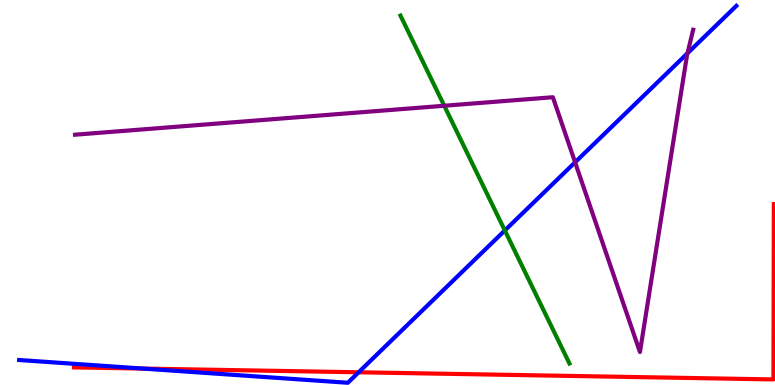[{'lines': ['blue', 'red'], 'intersections': [{'x': 1.84, 'y': 0.427}, {'x': 4.63, 'y': 0.33}]}, {'lines': ['green', 'red'], 'intersections': []}, {'lines': ['purple', 'red'], 'intersections': []}, {'lines': ['blue', 'green'], 'intersections': [{'x': 6.51, 'y': 4.01}]}, {'lines': ['blue', 'purple'], 'intersections': [{'x': 7.42, 'y': 5.78}, {'x': 8.87, 'y': 8.62}]}, {'lines': ['green', 'purple'], 'intersections': [{'x': 5.73, 'y': 7.25}]}]